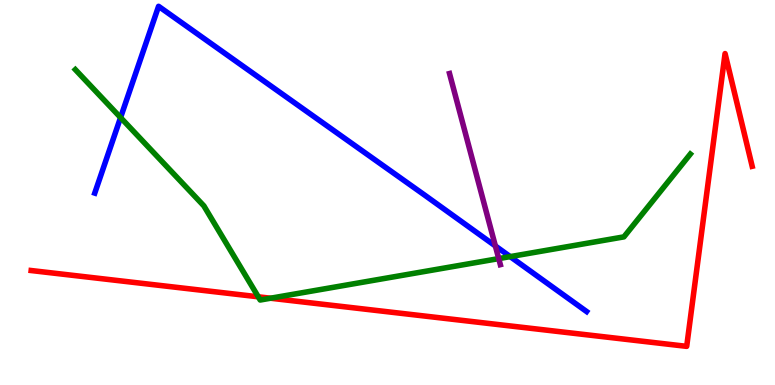[{'lines': ['blue', 'red'], 'intersections': []}, {'lines': ['green', 'red'], 'intersections': [{'x': 3.33, 'y': 2.29}, {'x': 3.49, 'y': 2.25}]}, {'lines': ['purple', 'red'], 'intersections': []}, {'lines': ['blue', 'green'], 'intersections': [{'x': 1.56, 'y': 6.95}, {'x': 6.58, 'y': 3.33}]}, {'lines': ['blue', 'purple'], 'intersections': [{'x': 6.39, 'y': 3.61}]}, {'lines': ['green', 'purple'], 'intersections': [{'x': 6.44, 'y': 3.28}]}]